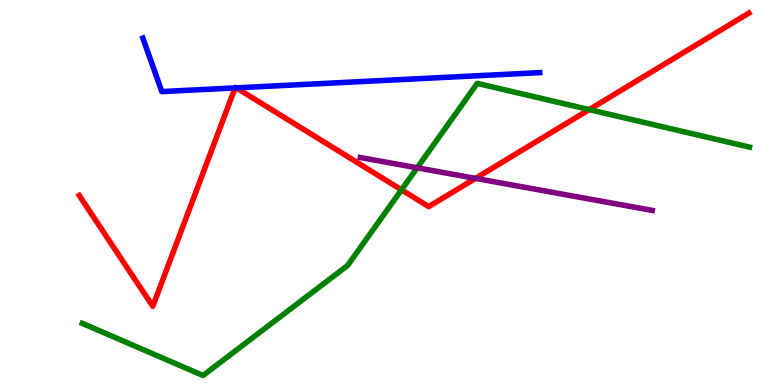[{'lines': ['blue', 'red'], 'intersections': [{'x': 3.03, 'y': 7.72}, {'x': 3.05, 'y': 7.72}]}, {'lines': ['green', 'red'], 'intersections': [{'x': 5.18, 'y': 5.07}, {'x': 7.6, 'y': 7.15}]}, {'lines': ['purple', 'red'], 'intersections': [{'x': 6.13, 'y': 5.37}]}, {'lines': ['blue', 'green'], 'intersections': []}, {'lines': ['blue', 'purple'], 'intersections': []}, {'lines': ['green', 'purple'], 'intersections': [{'x': 5.38, 'y': 5.64}]}]